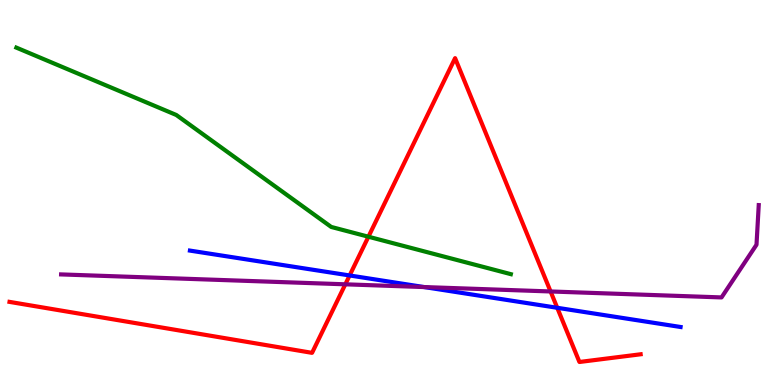[{'lines': ['blue', 'red'], 'intersections': [{'x': 4.51, 'y': 2.85}, {'x': 7.19, 'y': 2.01}]}, {'lines': ['green', 'red'], 'intersections': [{'x': 4.75, 'y': 3.85}]}, {'lines': ['purple', 'red'], 'intersections': [{'x': 4.46, 'y': 2.62}, {'x': 7.1, 'y': 2.43}]}, {'lines': ['blue', 'green'], 'intersections': []}, {'lines': ['blue', 'purple'], 'intersections': [{'x': 5.47, 'y': 2.54}]}, {'lines': ['green', 'purple'], 'intersections': []}]